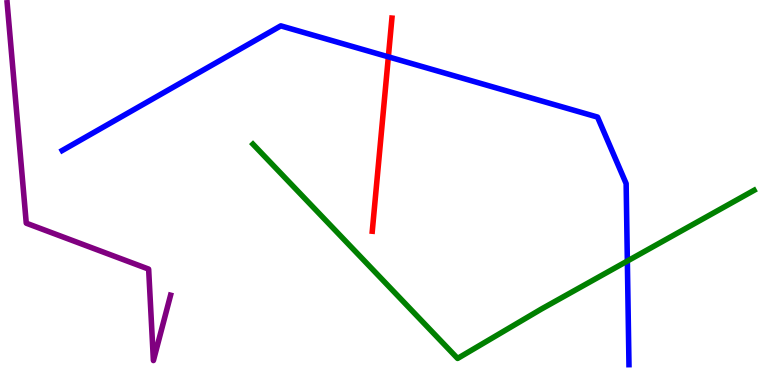[{'lines': ['blue', 'red'], 'intersections': [{'x': 5.01, 'y': 8.52}]}, {'lines': ['green', 'red'], 'intersections': []}, {'lines': ['purple', 'red'], 'intersections': []}, {'lines': ['blue', 'green'], 'intersections': [{'x': 8.09, 'y': 3.22}]}, {'lines': ['blue', 'purple'], 'intersections': []}, {'lines': ['green', 'purple'], 'intersections': []}]